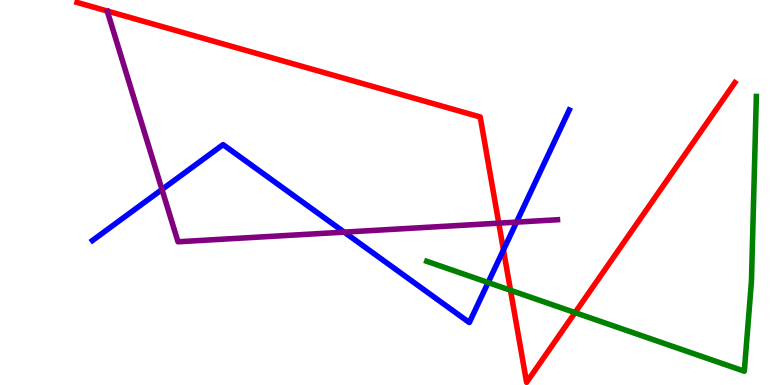[{'lines': ['blue', 'red'], 'intersections': [{'x': 6.5, 'y': 3.51}]}, {'lines': ['green', 'red'], 'intersections': [{'x': 6.59, 'y': 2.46}, {'x': 7.42, 'y': 1.88}]}, {'lines': ['purple', 'red'], 'intersections': [{'x': 6.44, 'y': 4.2}]}, {'lines': ['blue', 'green'], 'intersections': [{'x': 6.3, 'y': 2.66}]}, {'lines': ['blue', 'purple'], 'intersections': [{'x': 2.09, 'y': 5.08}, {'x': 4.44, 'y': 3.97}, {'x': 6.67, 'y': 4.23}]}, {'lines': ['green', 'purple'], 'intersections': []}]